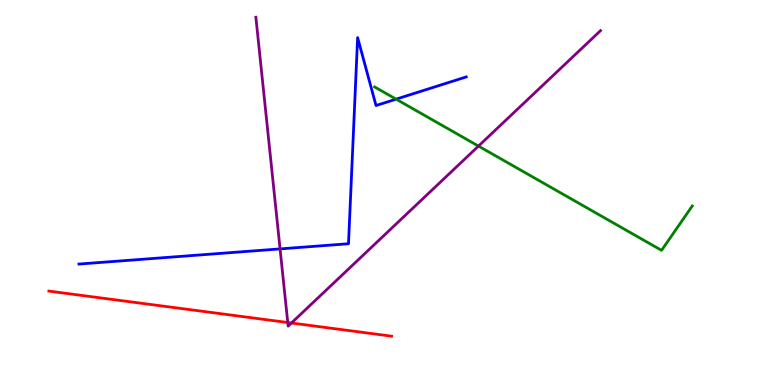[{'lines': ['blue', 'red'], 'intersections': []}, {'lines': ['green', 'red'], 'intersections': []}, {'lines': ['purple', 'red'], 'intersections': [{'x': 3.71, 'y': 1.62}, {'x': 3.76, 'y': 1.61}]}, {'lines': ['blue', 'green'], 'intersections': [{'x': 5.11, 'y': 7.42}]}, {'lines': ['blue', 'purple'], 'intersections': [{'x': 3.61, 'y': 3.54}]}, {'lines': ['green', 'purple'], 'intersections': [{'x': 6.17, 'y': 6.21}]}]